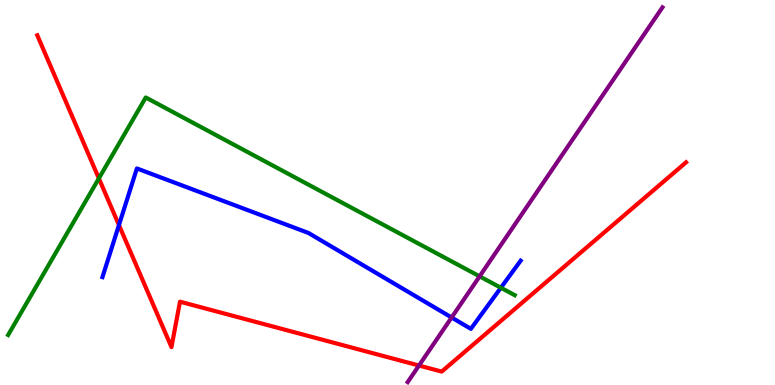[{'lines': ['blue', 'red'], 'intersections': [{'x': 1.53, 'y': 4.15}]}, {'lines': ['green', 'red'], 'intersections': [{'x': 1.28, 'y': 5.37}]}, {'lines': ['purple', 'red'], 'intersections': [{'x': 5.41, 'y': 0.506}]}, {'lines': ['blue', 'green'], 'intersections': [{'x': 6.46, 'y': 2.53}]}, {'lines': ['blue', 'purple'], 'intersections': [{'x': 5.83, 'y': 1.75}]}, {'lines': ['green', 'purple'], 'intersections': [{'x': 6.19, 'y': 2.82}]}]